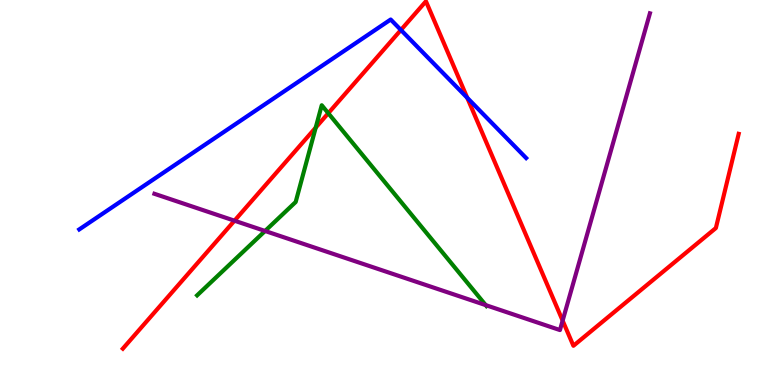[{'lines': ['blue', 'red'], 'intersections': [{'x': 5.17, 'y': 9.22}, {'x': 6.03, 'y': 7.46}]}, {'lines': ['green', 'red'], 'intersections': [{'x': 4.07, 'y': 6.69}, {'x': 4.24, 'y': 7.06}]}, {'lines': ['purple', 'red'], 'intersections': [{'x': 3.03, 'y': 4.27}, {'x': 7.26, 'y': 1.67}]}, {'lines': ['blue', 'green'], 'intersections': []}, {'lines': ['blue', 'purple'], 'intersections': []}, {'lines': ['green', 'purple'], 'intersections': [{'x': 3.42, 'y': 4.0}, {'x': 6.27, 'y': 2.07}]}]